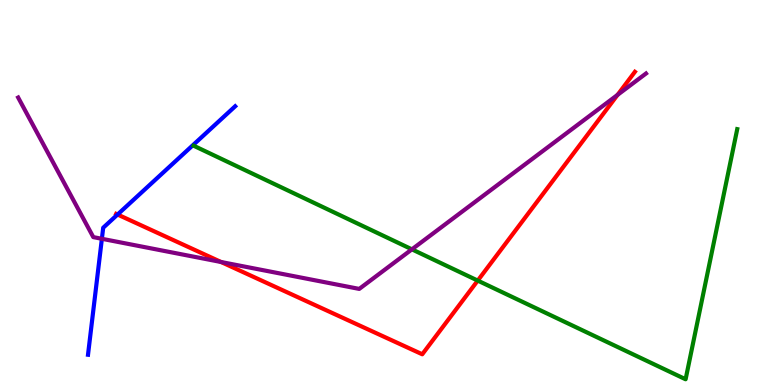[{'lines': ['blue', 'red'], 'intersections': [{'x': 1.52, 'y': 4.43}]}, {'lines': ['green', 'red'], 'intersections': [{'x': 6.16, 'y': 2.71}]}, {'lines': ['purple', 'red'], 'intersections': [{'x': 2.85, 'y': 3.19}, {'x': 7.97, 'y': 7.54}]}, {'lines': ['blue', 'green'], 'intersections': []}, {'lines': ['blue', 'purple'], 'intersections': [{'x': 1.31, 'y': 3.8}]}, {'lines': ['green', 'purple'], 'intersections': [{'x': 5.32, 'y': 3.52}]}]